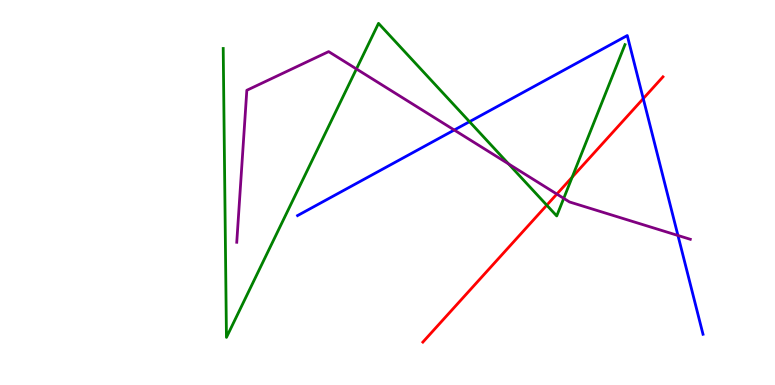[{'lines': ['blue', 'red'], 'intersections': [{'x': 8.3, 'y': 7.44}]}, {'lines': ['green', 'red'], 'intersections': [{'x': 7.06, 'y': 4.67}, {'x': 7.38, 'y': 5.4}]}, {'lines': ['purple', 'red'], 'intersections': [{'x': 7.19, 'y': 4.96}]}, {'lines': ['blue', 'green'], 'intersections': [{'x': 6.06, 'y': 6.84}]}, {'lines': ['blue', 'purple'], 'intersections': [{'x': 5.86, 'y': 6.62}, {'x': 8.75, 'y': 3.88}]}, {'lines': ['green', 'purple'], 'intersections': [{'x': 4.6, 'y': 8.21}, {'x': 6.56, 'y': 5.74}, {'x': 7.27, 'y': 4.85}]}]